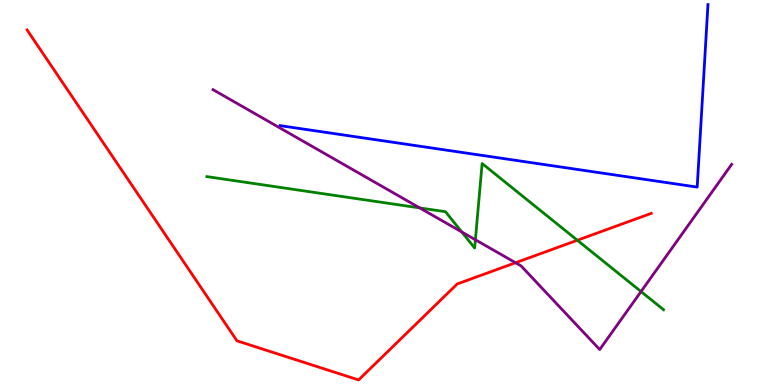[{'lines': ['blue', 'red'], 'intersections': []}, {'lines': ['green', 'red'], 'intersections': [{'x': 7.45, 'y': 3.76}]}, {'lines': ['purple', 'red'], 'intersections': [{'x': 6.65, 'y': 3.18}]}, {'lines': ['blue', 'green'], 'intersections': []}, {'lines': ['blue', 'purple'], 'intersections': []}, {'lines': ['green', 'purple'], 'intersections': [{'x': 5.42, 'y': 4.6}, {'x': 5.96, 'y': 3.97}, {'x': 6.13, 'y': 3.77}, {'x': 8.27, 'y': 2.43}]}]